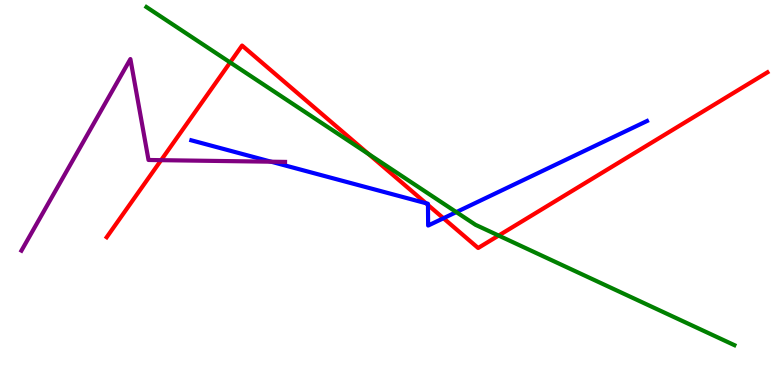[{'lines': ['blue', 'red'], 'intersections': [{'x': 5.5, 'y': 4.72}, {'x': 5.52, 'y': 4.68}, {'x': 5.72, 'y': 4.33}]}, {'lines': ['green', 'red'], 'intersections': [{'x': 2.97, 'y': 8.38}, {'x': 4.76, 'y': 6.0}, {'x': 6.43, 'y': 3.88}]}, {'lines': ['purple', 'red'], 'intersections': [{'x': 2.08, 'y': 5.84}]}, {'lines': ['blue', 'green'], 'intersections': [{'x': 5.89, 'y': 4.49}]}, {'lines': ['blue', 'purple'], 'intersections': [{'x': 3.5, 'y': 5.8}]}, {'lines': ['green', 'purple'], 'intersections': []}]